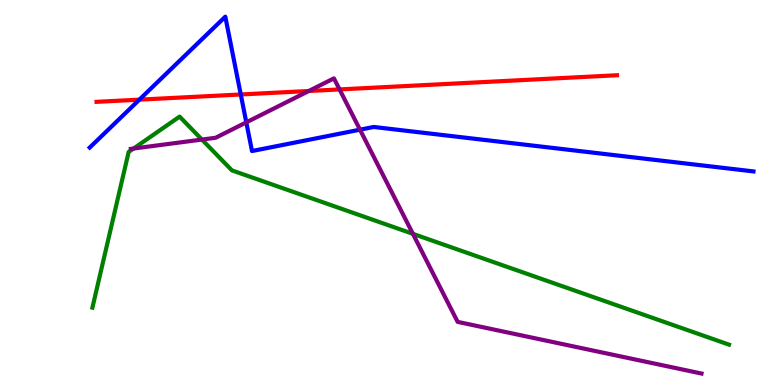[{'lines': ['blue', 'red'], 'intersections': [{'x': 1.8, 'y': 7.41}, {'x': 3.11, 'y': 7.55}]}, {'lines': ['green', 'red'], 'intersections': []}, {'lines': ['purple', 'red'], 'intersections': [{'x': 3.98, 'y': 7.64}, {'x': 4.38, 'y': 7.68}]}, {'lines': ['blue', 'green'], 'intersections': []}, {'lines': ['blue', 'purple'], 'intersections': [{'x': 3.18, 'y': 6.82}, {'x': 4.65, 'y': 6.63}]}, {'lines': ['green', 'purple'], 'intersections': [{'x': 1.72, 'y': 6.14}, {'x': 2.61, 'y': 6.38}, {'x': 5.33, 'y': 3.93}]}]